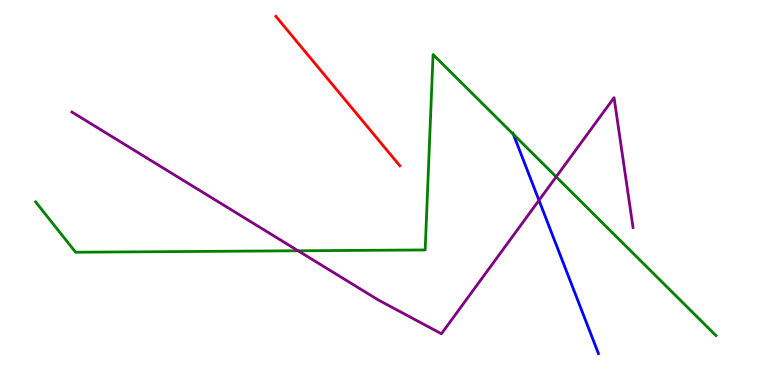[{'lines': ['blue', 'red'], 'intersections': []}, {'lines': ['green', 'red'], 'intersections': []}, {'lines': ['purple', 'red'], 'intersections': []}, {'lines': ['blue', 'green'], 'intersections': [{'x': 6.62, 'y': 6.51}]}, {'lines': ['blue', 'purple'], 'intersections': [{'x': 6.95, 'y': 4.8}]}, {'lines': ['green', 'purple'], 'intersections': [{'x': 3.85, 'y': 3.49}, {'x': 7.18, 'y': 5.41}]}]